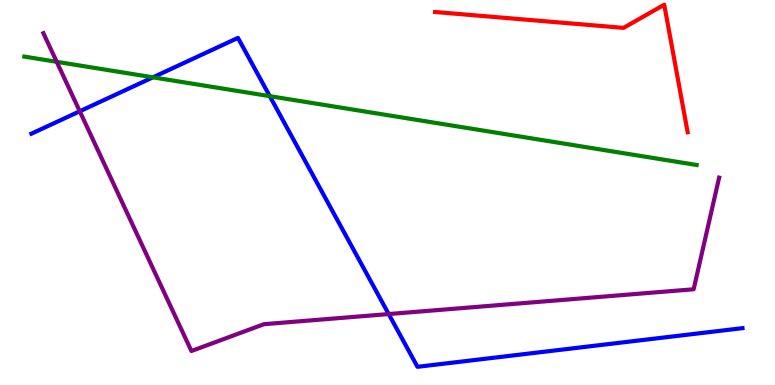[{'lines': ['blue', 'red'], 'intersections': []}, {'lines': ['green', 'red'], 'intersections': []}, {'lines': ['purple', 'red'], 'intersections': []}, {'lines': ['blue', 'green'], 'intersections': [{'x': 1.97, 'y': 7.99}, {'x': 3.48, 'y': 7.5}]}, {'lines': ['blue', 'purple'], 'intersections': [{'x': 1.03, 'y': 7.11}, {'x': 5.02, 'y': 1.84}]}, {'lines': ['green', 'purple'], 'intersections': [{'x': 0.732, 'y': 8.39}]}]